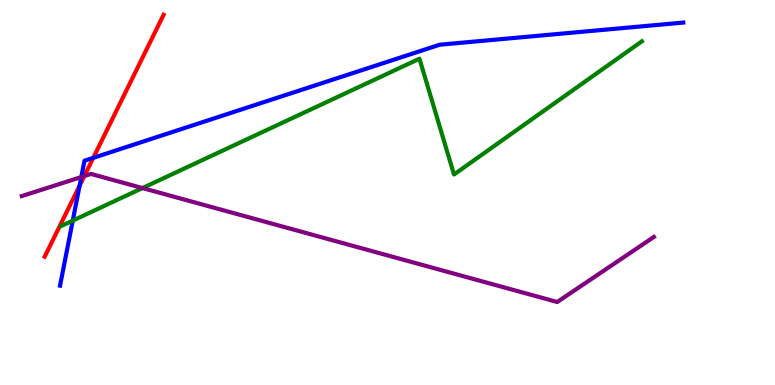[{'lines': ['blue', 'red'], 'intersections': [{'x': 1.03, 'y': 5.18}, {'x': 1.2, 'y': 5.9}]}, {'lines': ['green', 'red'], 'intersections': []}, {'lines': ['purple', 'red'], 'intersections': [{'x': 1.09, 'y': 5.43}]}, {'lines': ['blue', 'green'], 'intersections': [{'x': 0.939, 'y': 4.27}]}, {'lines': ['blue', 'purple'], 'intersections': [{'x': 1.05, 'y': 5.4}]}, {'lines': ['green', 'purple'], 'intersections': [{'x': 1.84, 'y': 5.12}]}]